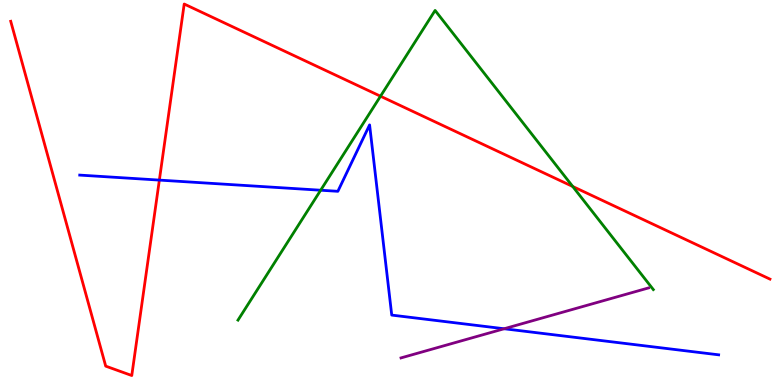[{'lines': ['blue', 'red'], 'intersections': [{'x': 2.06, 'y': 5.32}]}, {'lines': ['green', 'red'], 'intersections': [{'x': 4.91, 'y': 7.5}, {'x': 7.39, 'y': 5.16}]}, {'lines': ['purple', 'red'], 'intersections': []}, {'lines': ['blue', 'green'], 'intersections': [{'x': 4.14, 'y': 5.06}]}, {'lines': ['blue', 'purple'], 'intersections': [{'x': 6.51, 'y': 1.46}]}, {'lines': ['green', 'purple'], 'intersections': []}]